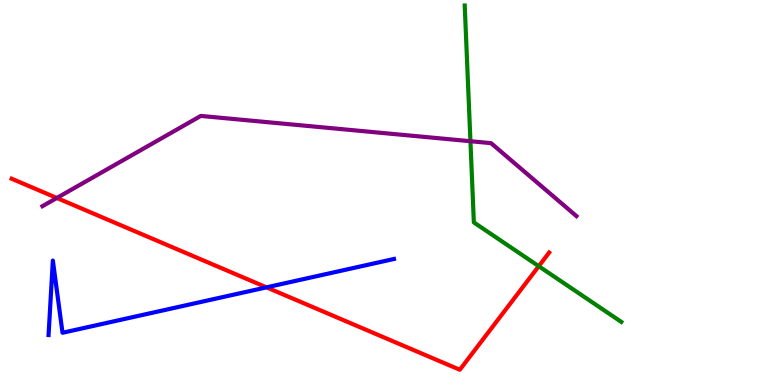[{'lines': ['blue', 'red'], 'intersections': [{'x': 3.44, 'y': 2.54}]}, {'lines': ['green', 'red'], 'intersections': [{'x': 6.95, 'y': 3.09}]}, {'lines': ['purple', 'red'], 'intersections': [{'x': 0.733, 'y': 4.86}]}, {'lines': ['blue', 'green'], 'intersections': []}, {'lines': ['blue', 'purple'], 'intersections': []}, {'lines': ['green', 'purple'], 'intersections': [{'x': 6.07, 'y': 6.33}]}]